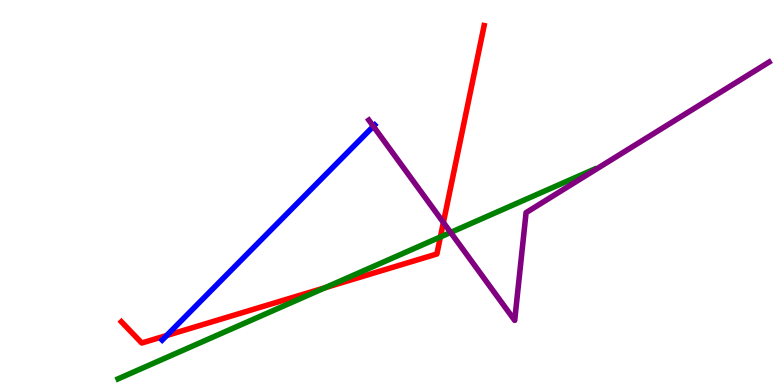[{'lines': ['blue', 'red'], 'intersections': [{'x': 2.15, 'y': 1.29}]}, {'lines': ['green', 'red'], 'intersections': [{'x': 4.2, 'y': 2.53}, {'x': 5.68, 'y': 3.85}]}, {'lines': ['purple', 'red'], 'intersections': [{'x': 5.72, 'y': 4.22}]}, {'lines': ['blue', 'green'], 'intersections': []}, {'lines': ['blue', 'purple'], 'intersections': [{'x': 4.82, 'y': 6.72}]}, {'lines': ['green', 'purple'], 'intersections': [{'x': 5.81, 'y': 3.96}]}]